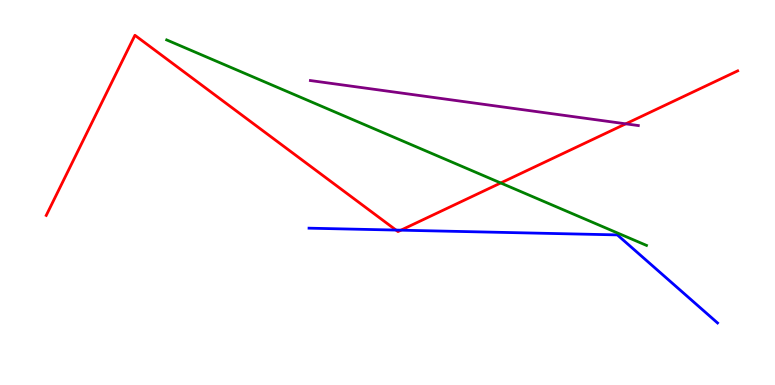[{'lines': ['blue', 'red'], 'intersections': [{'x': 5.11, 'y': 4.02}, {'x': 5.17, 'y': 4.02}]}, {'lines': ['green', 'red'], 'intersections': [{'x': 6.46, 'y': 5.25}]}, {'lines': ['purple', 'red'], 'intersections': [{'x': 8.07, 'y': 6.78}]}, {'lines': ['blue', 'green'], 'intersections': []}, {'lines': ['blue', 'purple'], 'intersections': []}, {'lines': ['green', 'purple'], 'intersections': []}]